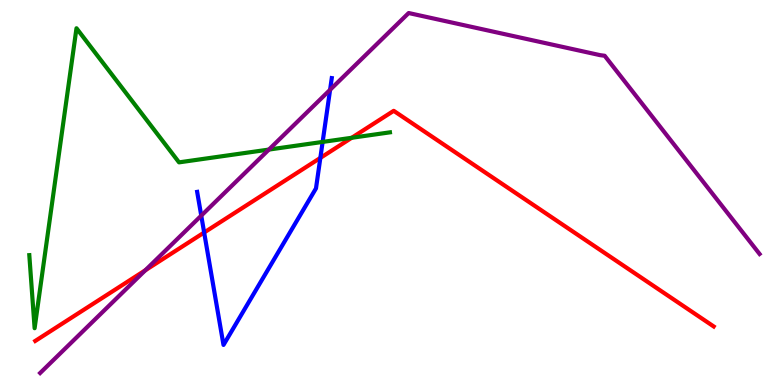[{'lines': ['blue', 'red'], 'intersections': [{'x': 2.63, 'y': 3.96}, {'x': 4.13, 'y': 5.9}]}, {'lines': ['green', 'red'], 'intersections': [{'x': 4.54, 'y': 6.42}]}, {'lines': ['purple', 'red'], 'intersections': [{'x': 1.87, 'y': 2.98}]}, {'lines': ['blue', 'green'], 'intersections': [{'x': 4.16, 'y': 6.31}]}, {'lines': ['blue', 'purple'], 'intersections': [{'x': 2.6, 'y': 4.4}, {'x': 4.26, 'y': 7.67}]}, {'lines': ['green', 'purple'], 'intersections': [{'x': 3.47, 'y': 6.12}]}]